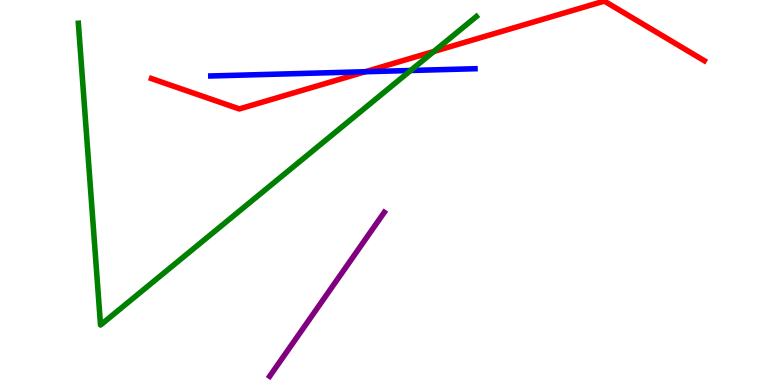[{'lines': ['blue', 'red'], 'intersections': [{'x': 4.71, 'y': 8.14}]}, {'lines': ['green', 'red'], 'intersections': [{'x': 5.6, 'y': 8.66}]}, {'lines': ['purple', 'red'], 'intersections': []}, {'lines': ['blue', 'green'], 'intersections': [{'x': 5.3, 'y': 8.17}]}, {'lines': ['blue', 'purple'], 'intersections': []}, {'lines': ['green', 'purple'], 'intersections': []}]